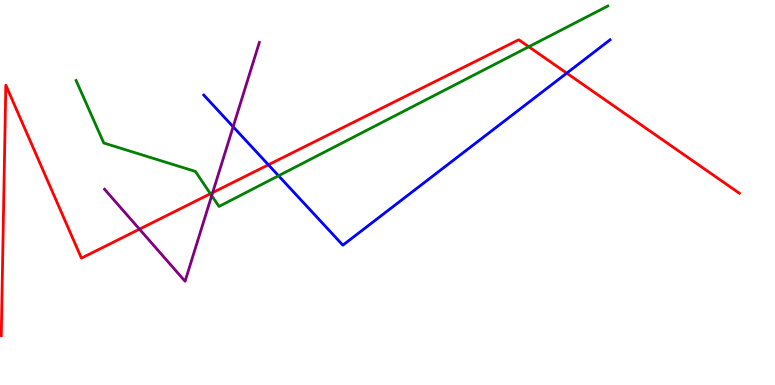[{'lines': ['blue', 'red'], 'intersections': [{'x': 3.46, 'y': 5.72}, {'x': 7.31, 'y': 8.1}]}, {'lines': ['green', 'red'], 'intersections': [{'x': 2.71, 'y': 4.97}, {'x': 6.82, 'y': 8.79}]}, {'lines': ['purple', 'red'], 'intersections': [{'x': 1.8, 'y': 4.05}, {'x': 2.74, 'y': 5.0}]}, {'lines': ['blue', 'green'], 'intersections': [{'x': 3.59, 'y': 5.43}]}, {'lines': ['blue', 'purple'], 'intersections': [{'x': 3.01, 'y': 6.71}]}, {'lines': ['green', 'purple'], 'intersections': [{'x': 2.73, 'y': 4.92}]}]